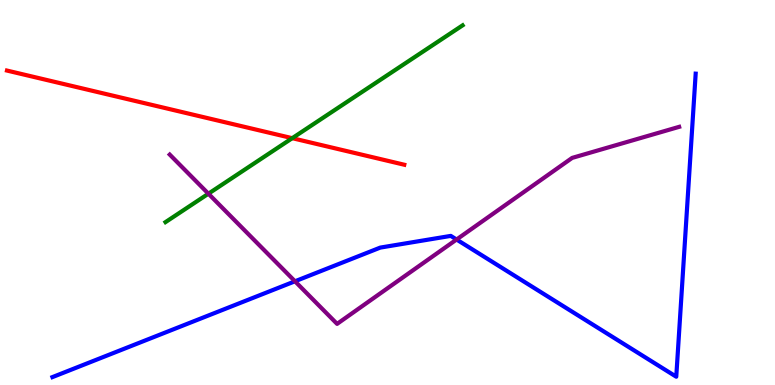[{'lines': ['blue', 'red'], 'intersections': []}, {'lines': ['green', 'red'], 'intersections': [{'x': 3.77, 'y': 6.41}]}, {'lines': ['purple', 'red'], 'intersections': []}, {'lines': ['blue', 'green'], 'intersections': []}, {'lines': ['blue', 'purple'], 'intersections': [{'x': 3.81, 'y': 2.69}, {'x': 5.89, 'y': 3.78}]}, {'lines': ['green', 'purple'], 'intersections': [{'x': 2.69, 'y': 4.97}]}]